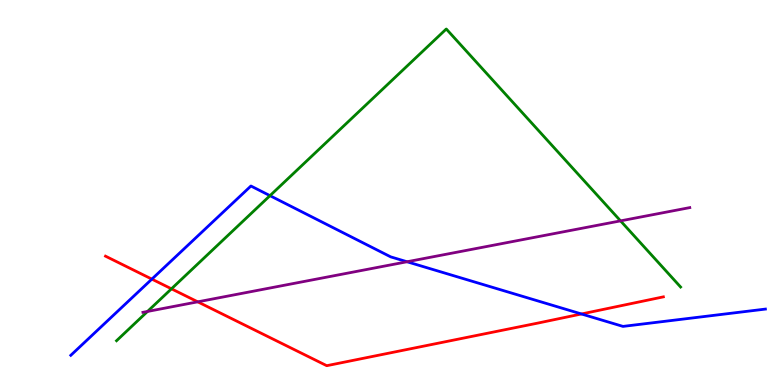[{'lines': ['blue', 'red'], 'intersections': [{'x': 1.96, 'y': 2.75}, {'x': 7.5, 'y': 1.84}]}, {'lines': ['green', 'red'], 'intersections': [{'x': 2.21, 'y': 2.5}]}, {'lines': ['purple', 'red'], 'intersections': [{'x': 2.55, 'y': 2.16}]}, {'lines': ['blue', 'green'], 'intersections': [{'x': 3.48, 'y': 4.92}]}, {'lines': ['blue', 'purple'], 'intersections': [{'x': 5.25, 'y': 3.2}]}, {'lines': ['green', 'purple'], 'intersections': [{'x': 1.9, 'y': 1.91}, {'x': 8.01, 'y': 4.26}]}]